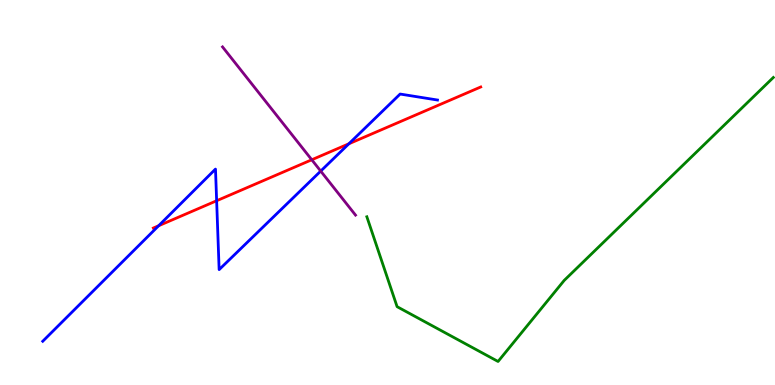[{'lines': ['blue', 'red'], 'intersections': [{'x': 2.05, 'y': 4.14}, {'x': 2.8, 'y': 4.79}, {'x': 4.5, 'y': 6.27}]}, {'lines': ['green', 'red'], 'intersections': []}, {'lines': ['purple', 'red'], 'intersections': [{'x': 4.02, 'y': 5.85}]}, {'lines': ['blue', 'green'], 'intersections': []}, {'lines': ['blue', 'purple'], 'intersections': [{'x': 4.14, 'y': 5.56}]}, {'lines': ['green', 'purple'], 'intersections': []}]